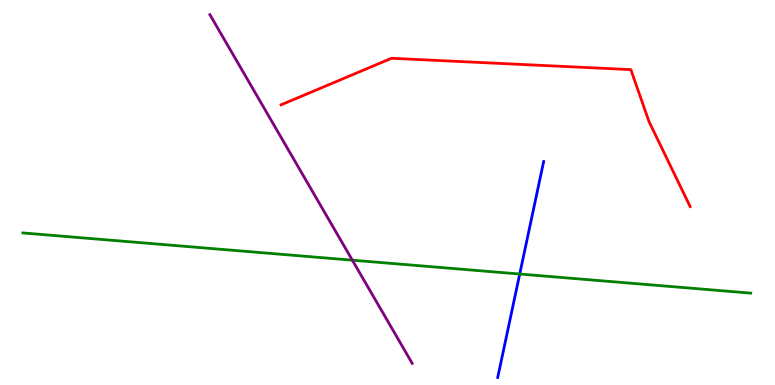[{'lines': ['blue', 'red'], 'intersections': []}, {'lines': ['green', 'red'], 'intersections': []}, {'lines': ['purple', 'red'], 'intersections': []}, {'lines': ['blue', 'green'], 'intersections': [{'x': 6.71, 'y': 2.88}]}, {'lines': ['blue', 'purple'], 'intersections': []}, {'lines': ['green', 'purple'], 'intersections': [{'x': 4.55, 'y': 3.24}]}]